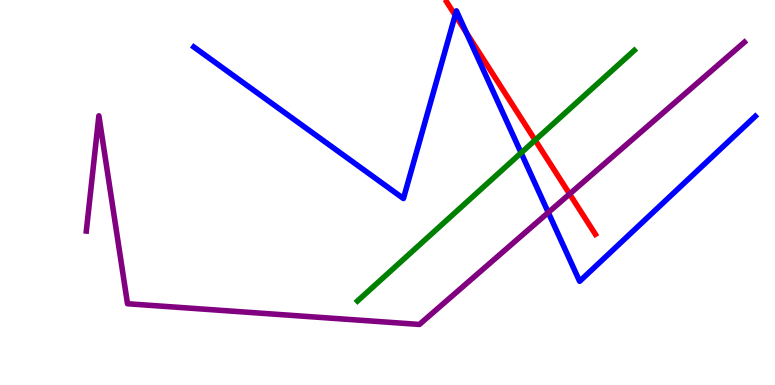[{'lines': ['blue', 'red'], 'intersections': [{'x': 5.87, 'y': 9.61}, {'x': 6.02, 'y': 9.15}]}, {'lines': ['green', 'red'], 'intersections': [{'x': 6.91, 'y': 6.36}]}, {'lines': ['purple', 'red'], 'intersections': [{'x': 7.35, 'y': 4.96}]}, {'lines': ['blue', 'green'], 'intersections': [{'x': 6.72, 'y': 6.03}]}, {'lines': ['blue', 'purple'], 'intersections': [{'x': 7.07, 'y': 4.48}]}, {'lines': ['green', 'purple'], 'intersections': []}]